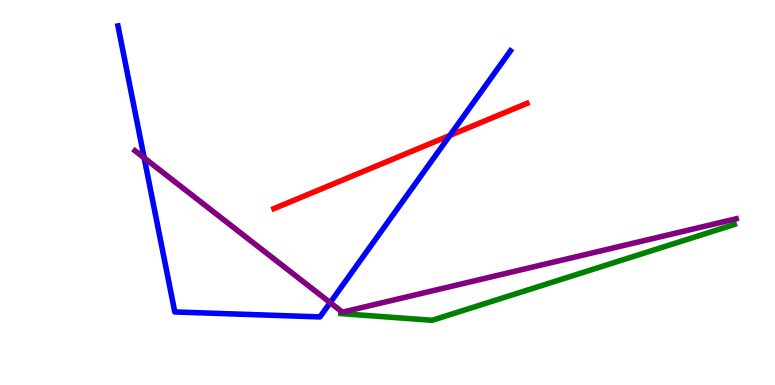[{'lines': ['blue', 'red'], 'intersections': [{'x': 5.8, 'y': 6.48}]}, {'lines': ['green', 'red'], 'intersections': []}, {'lines': ['purple', 'red'], 'intersections': []}, {'lines': ['blue', 'green'], 'intersections': []}, {'lines': ['blue', 'purple'], 'intersections': [{'x': 1.86, 'y': 5.9}, {'x': 4.26, 'y': 2.14}]}, {'lines': ['green', 'purple'], 'intersections': []}]